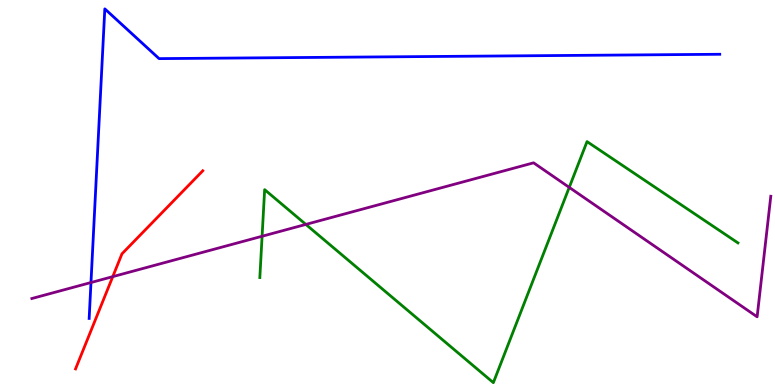[{'lines': ['blue', 'red'], 'intersections': []}, {'lines': ['green', 'red'], 'intersections': []}, {'lines': ['purple', 'red'], 'intersections': [{'x': 1.46, 'y': 2.81}]}, {'lines': ['blue', 'green'], 'intersections': []}, {'lines': ['blue', 'purple'], 'intersections': [{'x': 1.17, 'y': 2.66}]}, {'lines': ['green', 'purple'], 'intersections': [{'x': 3.38, 'y': 3.86}, {'x': 3.95, 'y': 4.17}, {'x': 7.35, 'y': 5.13}]}]